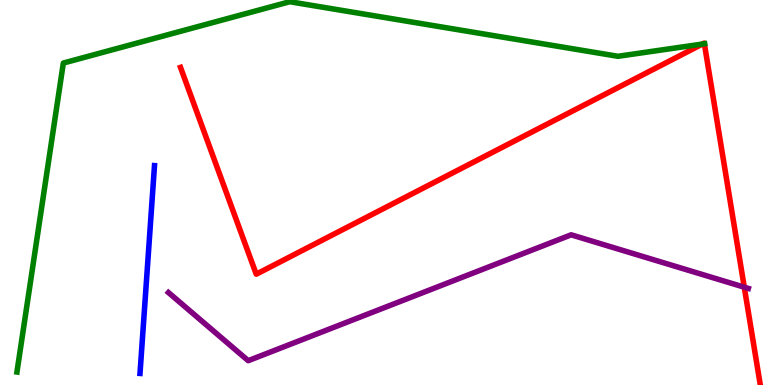[{'lines': ['blue', 'red'], 'intersections': []}, {'lines': ['green', 'red'], 'intersections': [{'x': 9.06, 'y': 8.86}, {'x': 9.09, 'y': 8.86}]}, {'lines': ['purple', 'red'], 'intersections': [{'x': 9.6, 'y': 2.54}]}, {'lines': ['blue', 'green'], 'intersections': []}, {'lines': ['blue', 'purple'], 'intersections': []}, {'lines': ['green', 'purple'], 'intersections': []}]